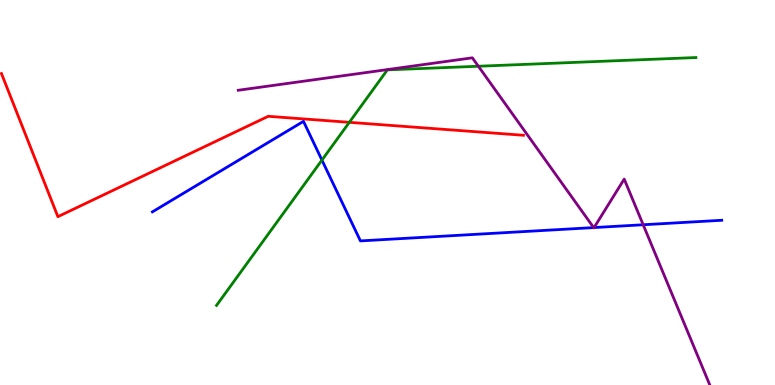[{'lines': ['blue', 'red'], 'intersections': []}, {'lines': ['green', 'red'], 'intersections': [{'x': 4.51, 'y': 6.82}]}, {'lines': ['purple', 'red'], 'intersections': []}, {'lines': ['blue', 'green'], 'intersections': [{'x': 4.15, 'y': 5.84}]}, {'lines': ['blue', 'purple'], 'intersections': [{'x': 7.66, 'y': 4.09}, {'x': 7.67, 'y': 4.09}, {'x': 8.3, 'y': 4.16}]}, {'lines': ['green', 'purple'], 'intersections': [{'x': 6.17, 'y': 8.28}]}]